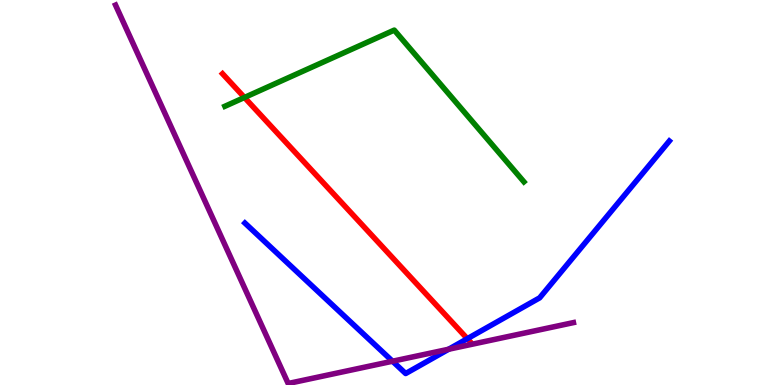[{'lines': ['blue', 'red'], 'intersections': [{'x': 6.03, 'y': 1.2}]}, {'lines': ['green', 'red'], 'intersections': [{'x': 3.15, 'y': 7.47}]}, {'lines': ['purple', 'red'], 'intersections': []}, {'lines': ['blue', 'green'], 'intersections': []}, {'lines': ['blue', 'purple'], 'intersections': [{'x': 5.06, 'y': 0.618}, {'x': 5.79, 'y': 0.929}]}, {'lines': ['green', 'purple'], 'intersections': []}]